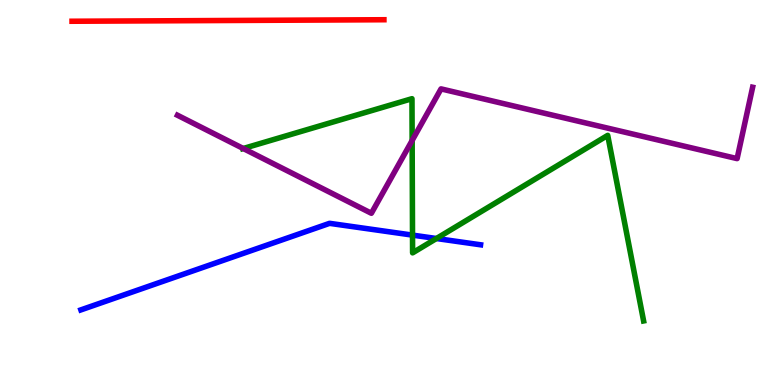[{'lines': ['blue', 'red'], 'intersections': []}, {'lines': ['green', 'red'], 'intersections': []}, {'lines': ['purple', 'red'], 'intersections': []}, {'lines': ['blue', 'green'], 'intersections': [{'x': 5.32, 'y': 3.89}, {'x': 5.63, 'y': 3.8}]}, {'lines': ['blue', 'purple'], 'intersections': []}, {'lines': ['green', 'purple'], 'intersections': [{'x': 3.14, 'y': 6.14}, {'x': 5.32, 'y': 6.35}]}]